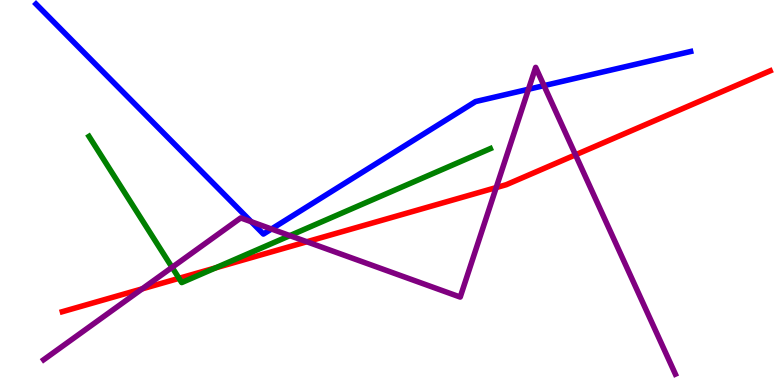[{'lines': ['blue', 'red'], 'intersections': []}, {'lines': ['green', 'red'], 'intersections': [{'x': 2.31, 'y': 2.77}, {'x': 2.78, 'y': 3.04}]}, {'lines': ['purple', 'red'], 'intersections': [{'x': 1.83, 'y': 2.5}, {'x': 3.96, 'y': 3.72}, {'x': 6.4, 'y': 5.13}, {'x': 7.43, 'y': 5.98}]}, {'lines': ['blue', 'green'], 'intersections': []}, {'lines': ['blue', 'purple'], 'intersections': [{'x': 3.24, 'y': 4.24}, {'x': 3.5, 'y': 4.05}, {'x': 6.82, 'y': 7.68}, {'x': 7.02, 'y': 7.78}]}, {'lines': ['green', 'purple'], 'intersections': [{'x': 2.22, 'y': 3.06}, {'x': 3.74, 'y': 3.88}]}]